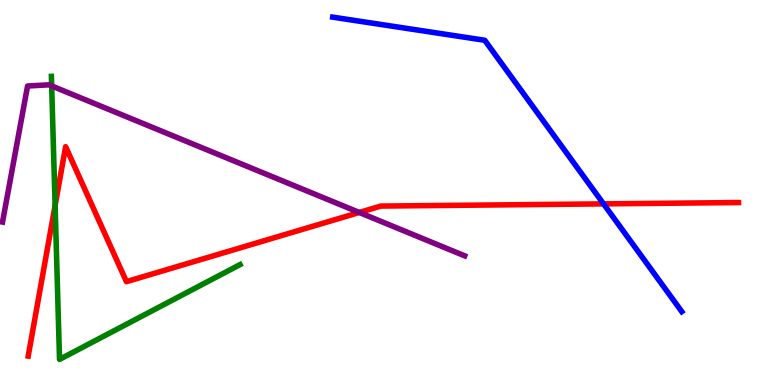[{'lines': ['blue', 'red'], 'intersections': [{'x': 7.79, 'y': 4.7}]}, {'lines': ['green', 'red'], 'intersections': [{'x': 0.711, 'y': 4.66}]}, {'lines': ['purple', 'red'], 'intersections': [{'x': 4.64, 'y': 4.48}]}, {'lines': ['blue', 'green'], 'intersections': []}, {'lines': ['blue', 'purple'], 'intersections': []}, {'lines': ['green', 'purple'], 'intersections': [{'x': 0.667, 'y': 7.77}]}]